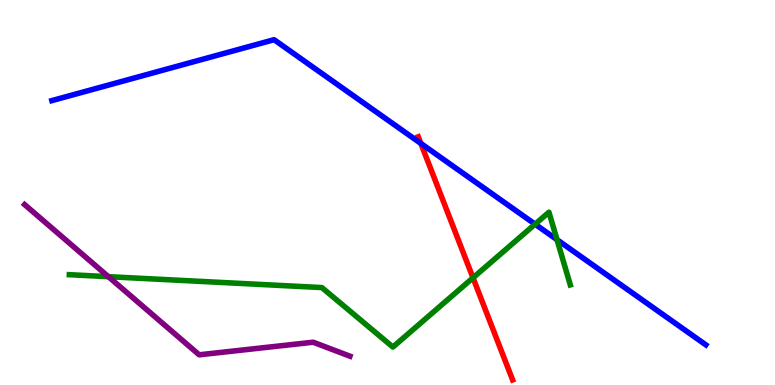[{'lines': ['blue', 'red'], 'intersections': [{'x': 5.43, 'y': 6.27}]}, {'lines': ['green', 'red'], 'intersections': [{'x': 6.1, 'y': 2.78}]}, {'lines': ['purple', 'red'], 'intersections': []}, {'lines': ['blue', 'green'], 'intersections': [{'x': 6.9, 'y': 4.18}, {'x': 7.19, 'y': 3.77}]}, {'lines': ['blue', 'purple'], 'intersections': []}, {'lines': ['green', 'purple'], 'intersections': [{'x': 1.4, 'y': 2.81}]}]